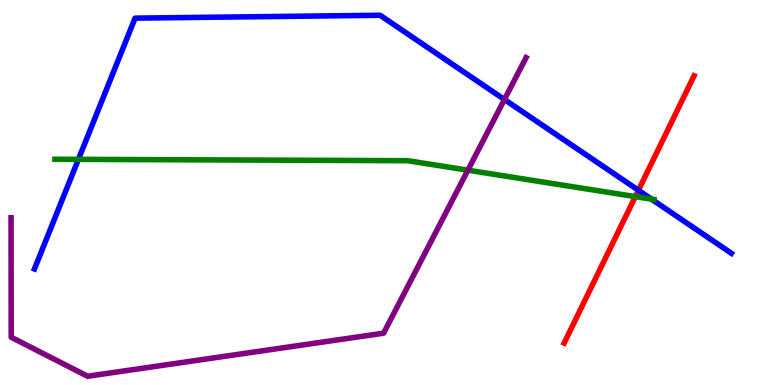[{'lines': ['blue', 'red'], 'intersections': [{'x': 8.24, 'y': 5.06}]}, {'lines': ['green', 'red'], 'intersections': [{'x': 8.2, 'y': 4.89}]}, {'lines': ['purple', 'red'], 'intersections': []}, {'lines': ['blue', 'green'], 'intersections': [{'x': 1.01, 'y': 5.86}, {'x': 8.41, 'y': 4.83}]}, {'lines': ['blue', 'purple'], 'intersections': [{'x': 6.51, 'y': 7.42}]}, {'lines': ['green', 'purple'], 'intersections': [{'x': 6.04, 'y': 5.58}]}]